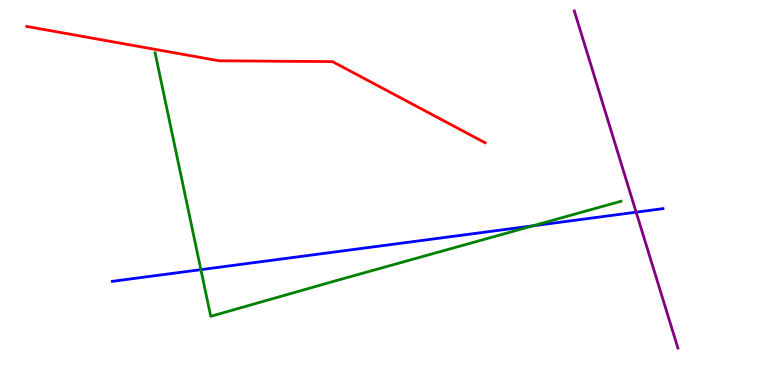[{'lines': ['blue', 'red'], 'intersections': []}, {'lines': ['green', 'red'], 'intersections': []}, {'lines': ['purple', 'red'], 'intersections': []}, {'lines': ['blue', 'green'], 'intersections': [{'x': 2.59, 'y': 3.0}, {'x': 6.88, 'y': 4.13}]}, {'lines': ['blue', 'purple'], 'intersections': [{'x': 8.21, 'y': 4.49}]}, {'lines': ['green', 'purple'], 'intersections': []}]